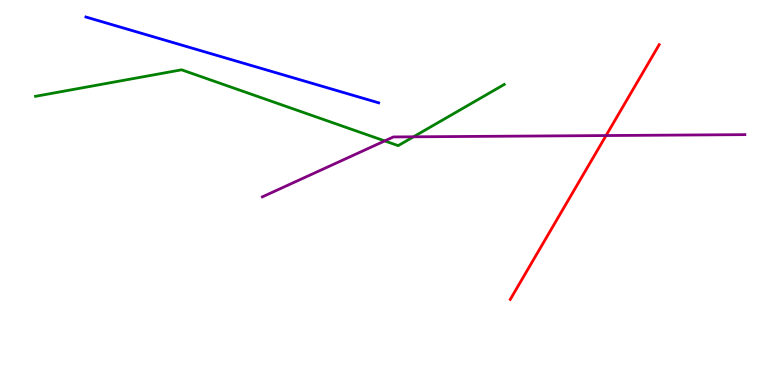[{'lines': ['blue', 'red'], 'intersections': []}, {'lines': ['green', 'red'], 'intersections': []}, {'lines': ['purple', 'red'], 'intersections': [{'x': 7.82, 'y': 6.48}]}, {'lines': ['blue', 'green'], 'intersections': []}, {'lines': ['blue', 'purple'], 'intersections': []}, {'lines': ['green', 'purple'], 'intersections': [{'x': 4.96, 'y': 6.34}, {'x': 5.34, 'y': 6.45}]}]